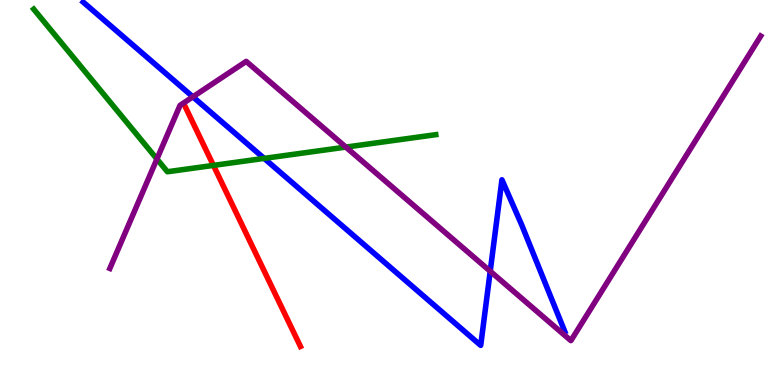[{'lines': ['blue', 'red'], 'intersections': []}, {'lines': ['green', 'red'], 'intersections': [{'x': 2.75, 'y': 5.7}]}, {'lines': ['purple', 'red'], 'intersections': []}, {'lines': ['blue', 'green'], 'intersections': [{'x': 3.41, 'y': 5.89}]}, {'lines': ['blue', 'purple'], 'intersections': [{'x': 2.49, 'y': 7.48}, {'x': 6.33, 'y': 2.95}]}, {'lines': ['green', 'purple'], 'intersections': [{'x': 2.02, 'y': 5.87}, {'x': 4.46, 'y': 6.18}]}]